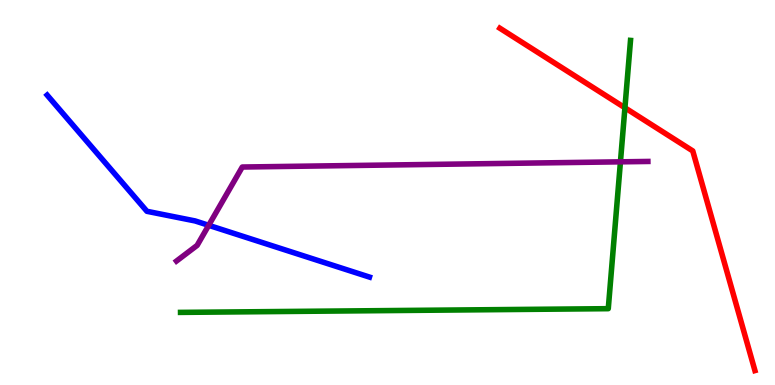[{'lines': ['blue', 'red'], 'intersections': []}, {'lines': ['green', 'red'], 'intersections': [{'x': 8.06, 'y': 7.2}]}, {'lines': ['purple', 'red'], 'intersections': []}, {'lines': ['blue', 'green'], 'intersections': []}, {'lines': ['blue', 'purple'], 'intersections': [{'x': 2.69, 'y': 4.15}]}, {'lines': ['green', 'purple'], 'intersections': [{'x': 8.01, 'y': 5.8}]}]